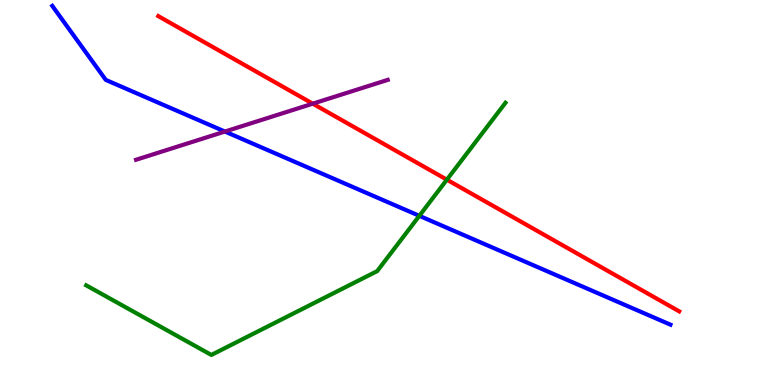[{'lines': ['blue', 'red'], 'intersections': []}, {'lines': ['green', 'red'], 'intersections': [{'x': 5.77, 'y': 5.33}]}, {'lines': ['purple', 'red'], 'intersections': [{'x': 4.04, 'y': 7.31}]}, {'lines': ['blue', 'green'], 'intersections': [{'x': 5.41, 'y': 4.39}]}, {'lines': ['blue', 'purple'], 'intersections': [{'x': 2.9, 'y': 6.58}]}, {'lines': ['green', 'purple'], 'intersections': []}]